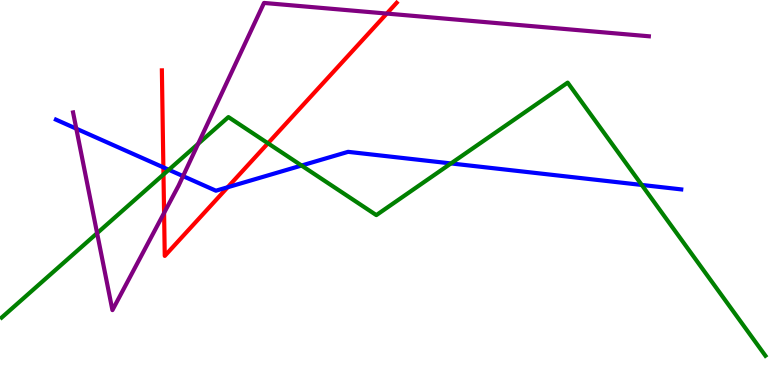[{'lines': ['blue', 'red'], 'intersections': [{'x': 2.11, 'y': 5.65}, {'x': 2.94, 'y': 5.14}]}, {'lines': ['green', 'red'], 'intersections': [{'x': 2.11, 'y': 5.47}, {'x': 3.46, 'y': 6.28}]}, {'lines': ['purple', 'red'], 'intersections': [{'x': 2.12, 'y': 4.47}, {'x': 4.99, 'y': 9.65}]}, {'lines': ['blue', 'green'], 'intersections': [{'x': 2.18, 'y': 5.59}, {'x': 3.89, 'y': 5.7}, {'x': 5.82, 'y': 5.75}, {'x': 8.28, 'y': 5.2}]}, {'lines': ['blue', 'purple'], 'intersections': [{'x': 0.985, 'y': 6.66}, {'x': 2.36, 'y': 5.43}]}, {'lines': ['green', 'purple'], 'intersections': [{'x': 1.25, 'y': 3.94}, {'x': 2.56, 'y': 6.26}]}]